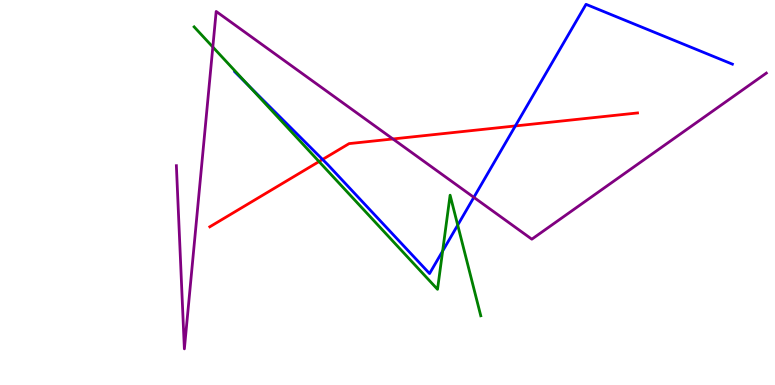[{'lines': ['blue', 'red'], 'intersections': [{'x': 4.16, 'y': 5.86}, {'x': 6.65, 'y': 6.73}]}, {'lines': ['green', 'red'], 'intersections': [{'x': 4.12, 'y': 5.8}]}, {'lines': ['purple', 'red'], 'intersections': [{'x': 5.07, 'y': 6.39}]}, {'lines': ['blue', 'green'], 'intersections': [{'x': 3.21, 'y': 7.78}, {'x': 5.71, 'y': 3.48}, {'x': 5.91, 'y': 4.15}]}, {'lines': ['blue', 'purple'], 'intersections': [{'x': 6.11, 'y': 4.87}]}, {'lines': ['green', 'purple'], 'intersections': [{'x': 2.75, 'y': 8.78}]}]